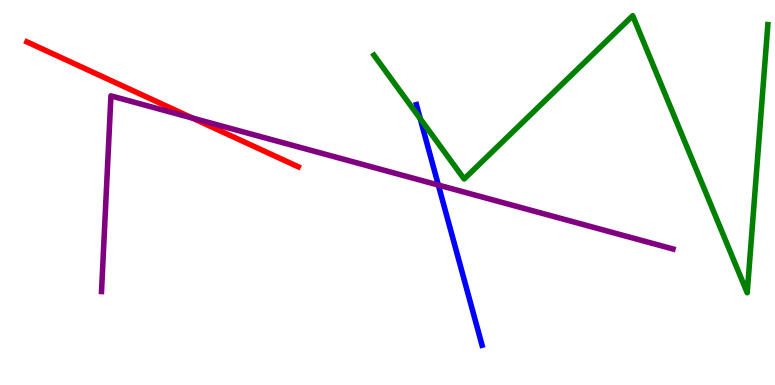[{'lines': ['blue', 'red'], 'intersections': []}, {'lines': ['green', 'red'], 'intersections': []}, {'lines': ['purple', 'red'], 'intersections': [{'x': 2.48, 'y': 6.93}]}, {'lines': ['blue', 'green'], 'intersections': [{'x': 5.42, 'y': 6.92}]}, {'lines': ['blue', 'purple'], 'intersections': [{'x': 5.66, 'y': 5.19}]}, {'lines': ['green', 'purple'], 'intersections': []}]